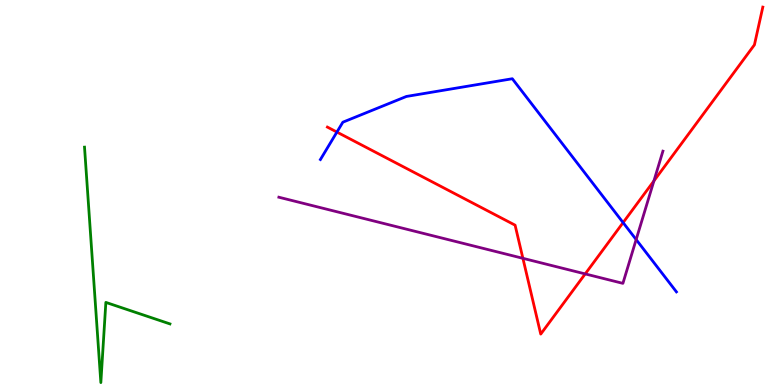[{'lines': ['blue', 'red'], 'intersections': [{'x': 4.35, 'y': 6.57}, {'x': 8.04, 'y': 4.22}]}, {'lines': ['green', 'red'], 'intersections': []}, {'lines': ['purple', 'red'], 'intersections': [{'x': 6.75, 'y': 3.29}, {'x': 7.55, 'y': 2.89}, {'x': 8.44, 'y': 5.3}]}, {'lines': ['blue', 'green'], 'intersections': []}, {'lines': ['blue', 'purple'], 'intersections': [{'x': 8.21, 'y': 3.78}]}, {'lines': ['green', 'purple'], 'intersections': []}]